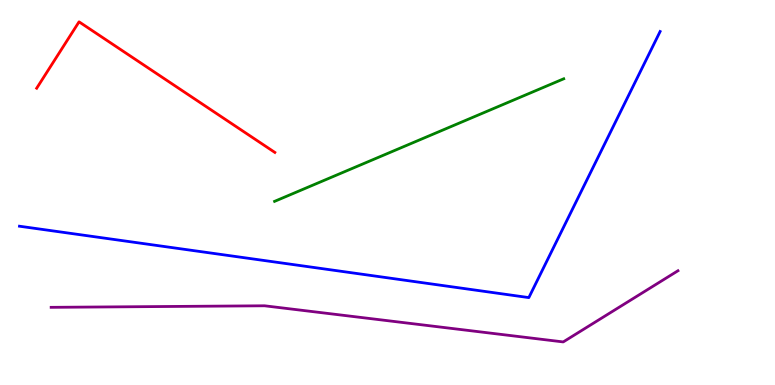[{'lines': ['blue', 'red'], 'intersections': []}, {'lines': ['green', 'red'], 'intersections': []}, {'lines': ['purple', 'red'], 'intersections': []}, {'lines': ['blue', 'green'], 'intersections': []}, {'lines': ['blue', 'purple'], 'intersections': []}, {'lines': ['green', 'purple'], 'intersections': []}]